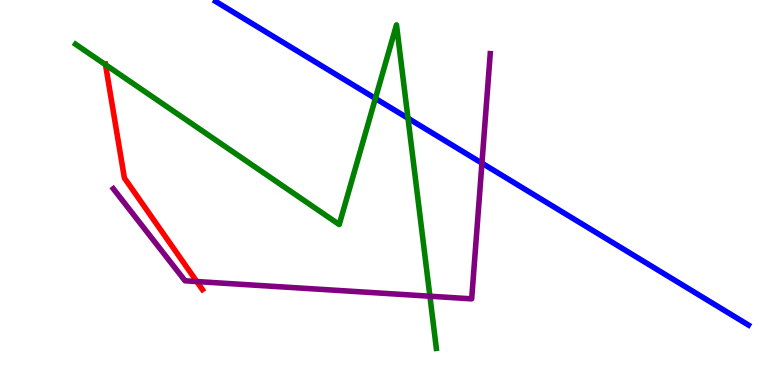[{'lines': ['blue', 'red'], 'intersections': []}, {'lines': ['green', 'red'], 'intersections': [{'x': 1.36, 'y': 8.32}]}, {'lines': ['purple', 'red'], 'intersections': [{'x': 2.54, 'y': 2.69}]}, {'lines': ['blue', 'green'], 'intersections': [{'x': 4.84, 'y': 7.44}, {'x': 5.26, 'y': 6.93}]}, {'lines': ['blue', 'purple'], 'intersections': [{'x': 6.22, 'y': 5.76}]}, {'lines': ['green', 'purple'], 'intersections': [{'x': 5.55, 'y': 2.31}]}]